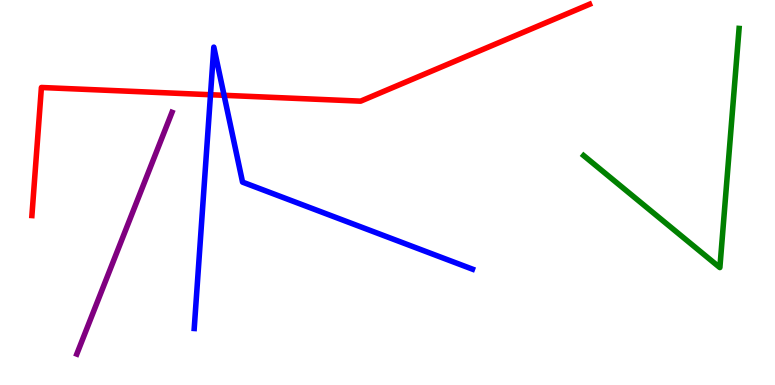[{'lines': ['blue', 'red'], 'intersections': [{'x': 2.72, 'y': 7.54}, {'x': 2.89, 'y': 7.52}]}, {'lines': ['green', 'red'], 'intersections': []}, {'lines': ['purple', 'red'], 'intersections': []}, {'lines': ['blue', 'green'], 'intersections': []}, {'lines': ['blue', 'purple'], 'intersections': []}, {'lines': ['green', 'purple'], 'intersections': []}]